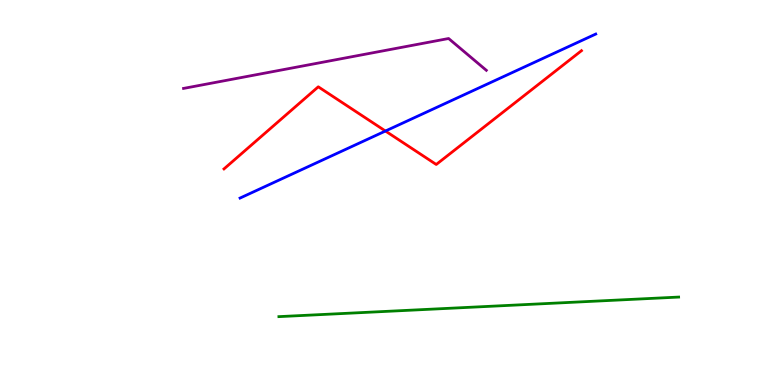[{'lines': ['blue', 'red'], 'intersections': [{'x': 4.97, 'y': 6.6}]}, {'lines': ['green', 'red'], 'intersections': []}, {'lines': ['purple', 'red'], 'intersections': []}, {'lines': ['blue', 'green'], 'intersections': []}, {'lines': ['blue', 'purple'], 'intersections': []}, {'lines': ['green', 'purple'], 'intersections': []}]